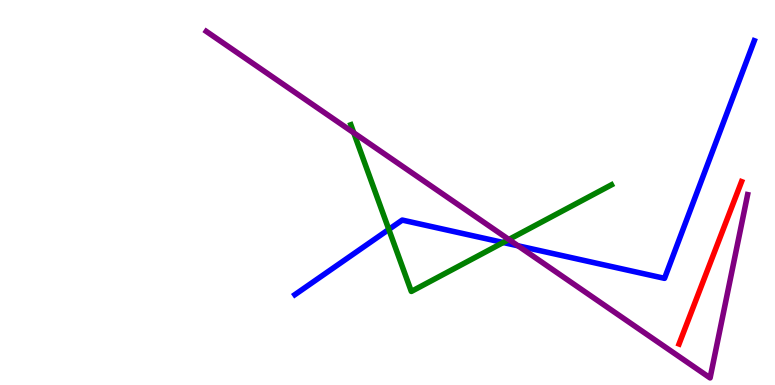[{'lines': ['blue', 'red'], 'intersections': []}, {'lines': ['green', 'red'], 'intersections': []}, {'lines': ['purple', 'red'], 'intersections': []}, {'lines': ['blue', 'green'], 'intersections': [{'x': 5.02, 'y': 4.04}, {'x': 6.49, 'y': 3.7}]}, {'lines': ['blue', 'purple'], 'intersections': [{'x': 6.68, 'y': 3.62}]}, {'lines': ['green', 'purple'], 'intersections': [{'x': 4.56, 'y': 6.55}, {'x': 6.57, 'y': 3.78}]}]